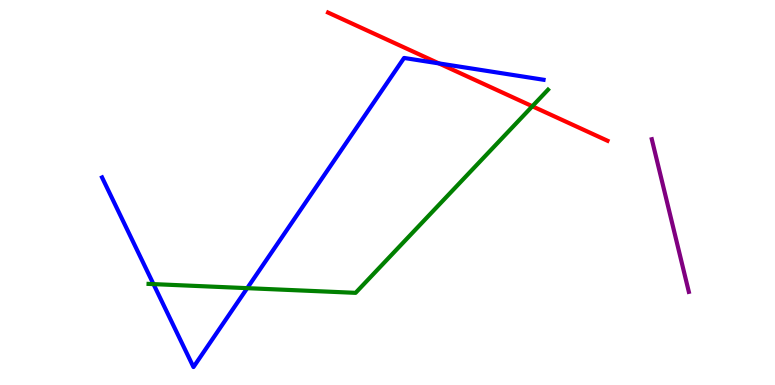[{'lines': ['blue', 'red'], 'intersections': [{'x': 5.66, 'y': 8.35}]}, {'lines': ['green', 'red'], 'intersections': [{'x': 6.87, 'y': 7.24}]}, {'lines': ['purple', 'red'], 'intersections': []}, {'lines': ['blue', 'green'], 'intersections': [{'x': 1.98, 'y': 2.62}, {'x': 3.19, 'y': 2.52}]}, {'lines': ['blue', 'purple'], 'intersections': []}, {'lines': ['green', 'purple'], 'intersections': []}]